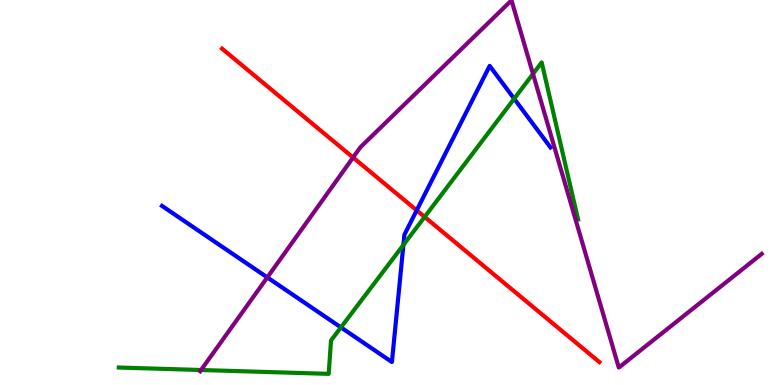[{'lines': ['blue', 'red'], 'intersections': [{'x': 5.38, 'y': 4.54}]}, {'lines': ['green', 'red'], 'intersections': [{'x': 5.48, 'y': 4.37}]}, {'lines': ['purple', 'red'], 'intersections': [{'x': 4.56, 'y': 5.91}]}, {'lines': ['blue', 'green'], 'intersections': [{'x': 4.4, 'y': 1.5}, {'x': 5.21, 'y': 3.64}, {'x': 6.63, 'y': 7.44}]}, {'lines': ['blue', 'purple'], 'intersections': [{'x': 3.45, 'y': 2.79}]}, {'lines': ['green', 'purple'], 'intersections': [{'x': 2.59, 'y': 0.389}, {'x': 6.88, 'y': 8.08}]}]